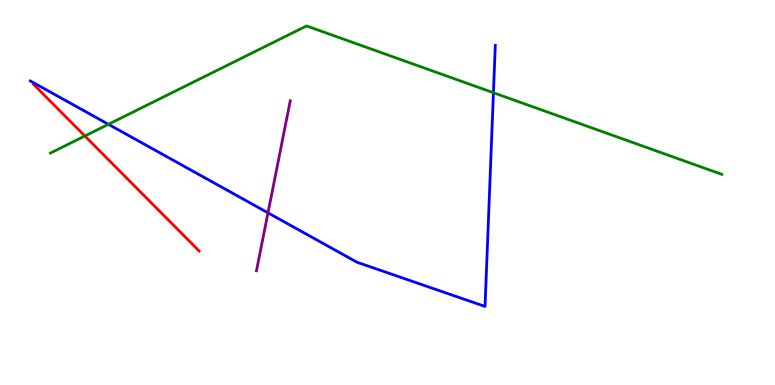[{'lines': ['blue', 'red'], 'intersections': []}, {'lines': ['green', 'red'], 'intersections': [{'x': 1.09, 'y': 6.47}]}, {'lines': ['purple', 'red'], 'intersections': []}, {'lines': ['blue', 'green'], 'intersections': [{'x': 1.4, 'y': 6.77}, {'x': 6.37, 'y': 7.59}]}, {'lines': ['blue', 'purple'], 'intersections': [{'x': 3.46, 'y': 4.47}]}, {'lines': ['green', 'purple'], 'intersections': []}]